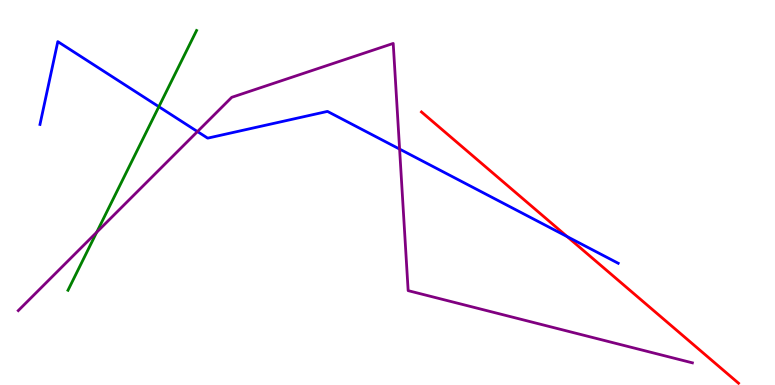[{'lines': ['blue', 'red'], 'intersections': [{'x': 7.32, 'y': 3.85}]}, {'lines': ['green', 'red'], 'intersections': []}, {'lines': ['purple', 'red'], 'intersections': []}, {'lines': ['blue', 'green'], 'intersections': [{'x': 2.05, 'y': 7.23}]}, {'lines': ['blue', 'purple'], 'intersections': [{'x': 2.55, 'y': 6.58}, {'x': 5.16, 'y': 6.13}]}, {'lines': ['green', 'purple'], 'intersections': [{'x': 1.25, 'y': 3.97}]}]